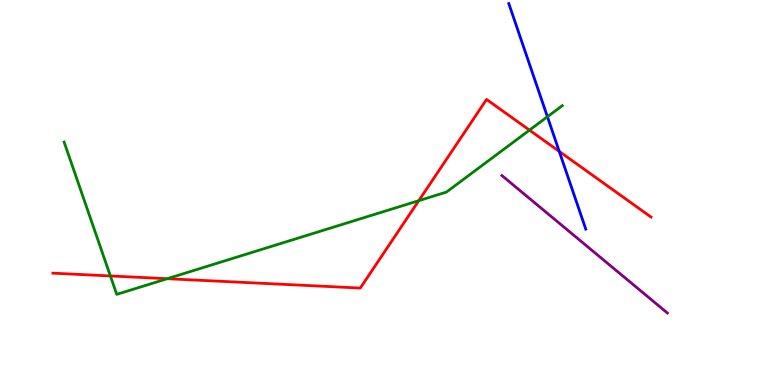[{'lines': ['blue', 'red'], 'intersections': [{'x': 7.22, 'y': 6.07}]}, {'lines': ['green', 'red'], 'intersections': [{'x': 1.42, 'y': 2.83}, {'x': 2.16, 'y': 2.76}, {'x': 5.4, 'y': 4.79}, {'x': 6.83, 'y': 6.62}]}, {'lines': ['purple', 'red'], 'intersections': []}, {'lines': ['blue', 'green'], 'intersections': [{'x': 7.06, 'y': 6.97}]}, {'lines': ['blue', 'purple'], 'intersections': []}, {'lines': ['green', 'purple'], 'intersections': []}]